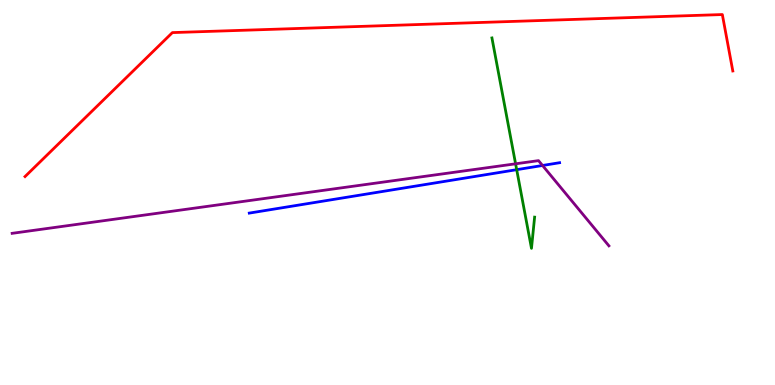[{'lines': ['blue', 'red'], 'intersections': []}, {'lines': ['green', 'red'], 'intersections': []}, {'lines': ['purple', 'red'], 'intersections': []}, {'lines': ['blue', 'green'], 'intersections': [{'x': 6.67, 'y': 5.59}]}, {'lines': ['blue', 'purple'], 'intersections': [{'x': 7.0, 'y': 5.7}]}, {'lines': ['green', 'purple'], 'intersections': [{'x': 6.65, 'y': 5.75}]}]